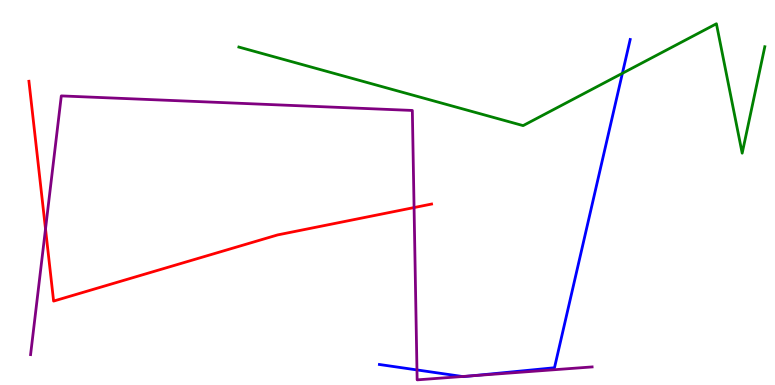[{'lines': ['blue', 'red'], 'intersections': []}, {'lines': ['green', 'red'], 'intersections': []}, {'lines': ['purple', 'red'], 'intersections': [{'x': 0.587, 'y': 4.05}, {'x': 5.34, 'y': 4.61}]}, {'lines': ['blue', 'green'], 'intersections': [{'x': 8.03, 'y': 8.1}]}, {'lines': ['blue', 'purple'], 'intersections': [{'x': 5.38, 'y': 0.392}, {'x': 5.97, 'y': 0.22}, {'x': 6.08, 'y': 0.238}]}, {'lines': ['green', 'purple'], 'intersections': []}]